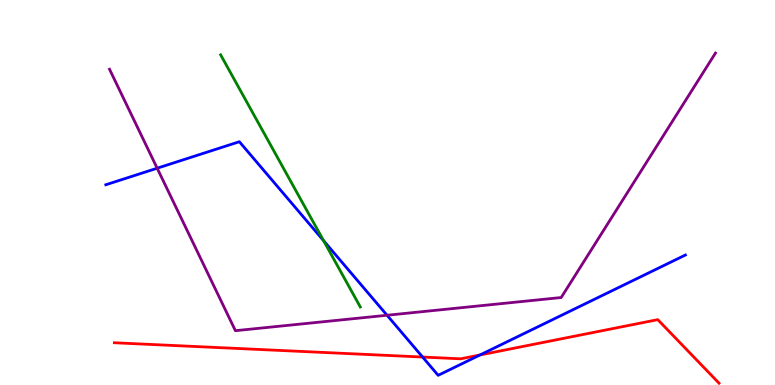[{'lines': ['blue', 'red'], 'intersections': [{'x': 5.45, 'y': 0.726}, {'x': 6.19, 'y': 0.78}]}, {'lines': ['green', 'red'], 'intersections': []}, {'lines': ['purple', 'red'], 'intersections': []}, {'lines': ['blue', 'green'], 'intersections': [{'x': 4.18, 'y': 3.75}]}, {'lines': ['blue', 'purple'], 'intersections': [{'x': 2.03, 'y': 5.63}, {'x': 4.99, 'y': 1.81}]}, {'lines': ['green', 'purple'], 'intersections': []}]